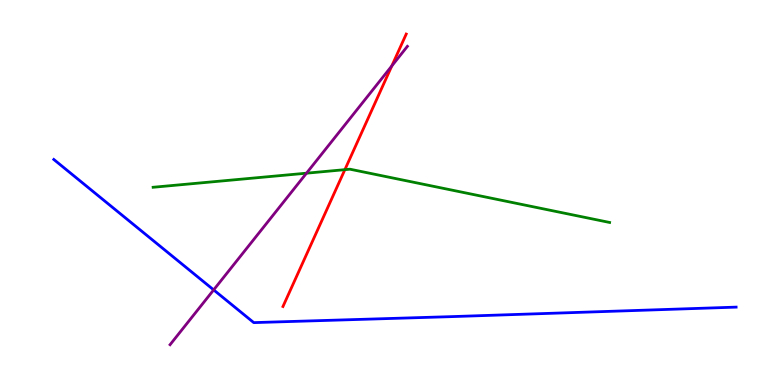[{'lines': ['blue', 'red'], 'intersections': []}, {'lines': ['green', 'red'], 'intersections': [{'x': 4.45, 'y': 5.59}]}, {'lines': ['purple', 'red'], 'intersections': [{'x': 5.06, 'y': 8.29}]}, {'lines': ['blue', 'green'], 'intersections': []}, {'lines': ['blue', 'purple'], 'intersections': [{'x': 2.76, 'y': 2.47}]}, {'lines': ['green', 'purple'], 'intersections': [{'x': 3.95, 'y': 5.5}]}]